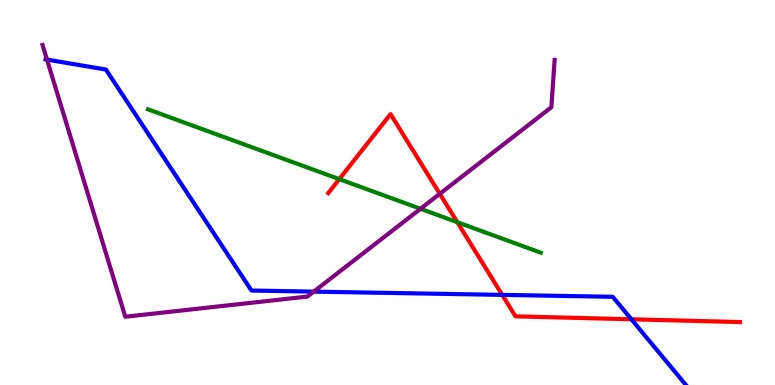[{'lines': ['blue', 'red'], 'intersections': [{'x': 6.48, 'y': 2.34}, {'x': 8.15, 'y': 1.71}]}, {'lines': ['green', 'red'], 'intersections': [{'x': 4.38, 'y': 5.35}, {'x': 5.9, 'y': 4.23}]}, {'lines': ['purple', 'red'], 'intersections': [{'x': 5.67, 'y': 4.97}]}, {'lines': ['blue', 'green'], 'intersections': []}, {'lines': ['blue', 'purple'], 'intersections': [{'x': 0.606, 'y': 8.45}, {'x': 4.05, 'y': 2.43}]}, {'lines': ['green', 'purple'], 'intersections': [{'x': 5.43, 'y': 4.58}]}]